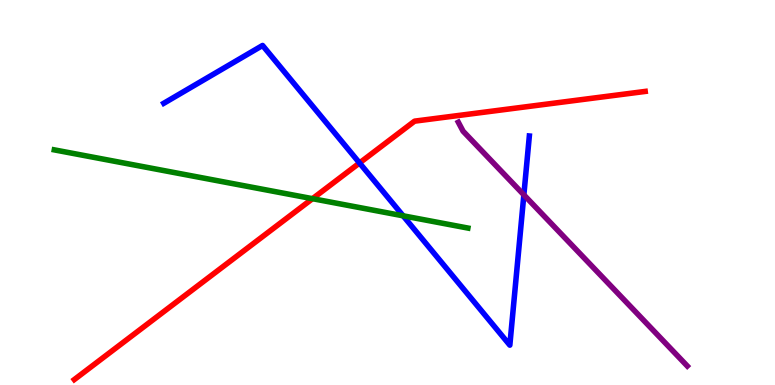[{'lines': ['blue', 'red'], 'intersections': [{'x': 4.64, 'y': 5.77}]}, {'lines': ['green', 'red'], 'intersections': [{'x': 4.03, 'y': 4.84}]}, {'lines': ['purple', 'red'], 'intersections': []}, {'lines': ['blue', 'green'], 'intersections': [{'x': 5.2, 'y': 4.39}]}, {'lines': ['blue', 'purple'], 'intersections': [{'x': 6.76, 'y': 4.94}]}, {'lines': ['green', 'purple'], 'intersections': []}]